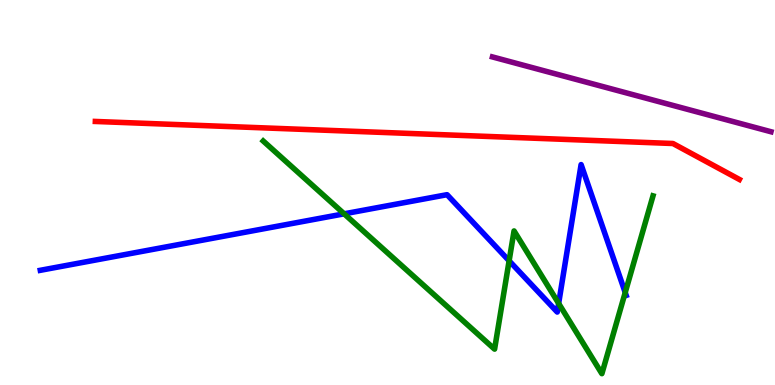[{'lines': ['blue', 'red'], 'intersections': []}, {'lines': ['green', 'red'], 'intersections': []}, {'lines': ['purple', 'red'], 'intersections': []}, {'lines': ['blue', 'green'], 'intersections': [{'x': 4.44, 'y': 4.45}, {'x': 6.57, 'y': 3.23}, {'x': 7.21, 'y': 2.12}, {'x': 8.07, 'y': 2.4}]}, {'lines': ['blue', 'purple'], 'intersections': []}, {'lines': ['green', 'purple'], 'intersections': []}]